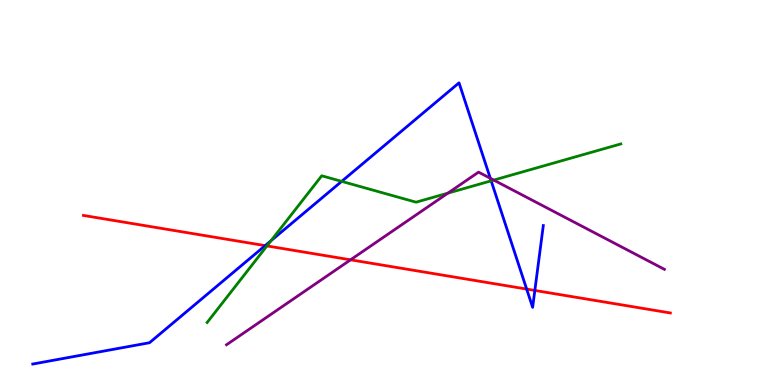[{'lines': ['blue', 'red'], 'intersections': [{'x': 3.42, 'y': 3.62}, {'x': 6.8, 'y': 2.49}, {'x': 6.9, 'y': 2.46}]}, {'lines': ['green', 'red'], 'intersections': [{'x': 3.44, 'y': 3.61}]}, {'lines': ['purple', 'red'], 'intersections': [{'x': 4.52, 'y': 3.25}]}, {'lines': ['blue', 'green'], 'intersections': [{'x': 3.5, 'y': 3.75}, {'x': 4.41, 'y': 5.29}, {'x': 6.34, 'y': 5.3}]}, {'lines': ['blue', 'purple'], 'intersections': [{'x': 6.33, 'y': 5.37}]}, {'lines': ['green', 'purple'], 'intersections': [{'x': 5.78, 'y': 4.98}, {'x': 6.37, 'y': 5.32}]}]